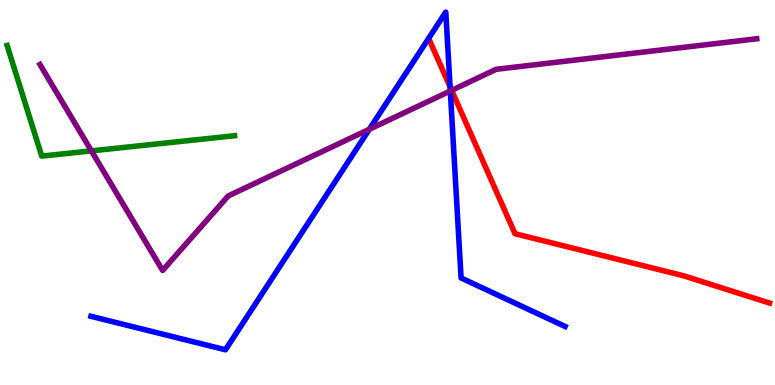[{'lines': ['blue', 'red'], 'intersections': [{'x': 5.81, 'y': 7.74}]}, {'lines': ['green', 'red'], 'intersections': []}, {'lines': ['purple', 'red'], 'intersections': [{'x': 5.83, 'y': 7.65}]}, {'lines': ['blue', 'green'], 'intersections': []}, {'lines': ['blue', 'purple'], 'intersections': [{'x': 4.77, 'y': 6.64}, {'x': 5.81, 'y': 7.64}]}, {'lines': ['green', 'purple'], 'intersections': [{'x': 1.18, 'y': 6.08}]}]